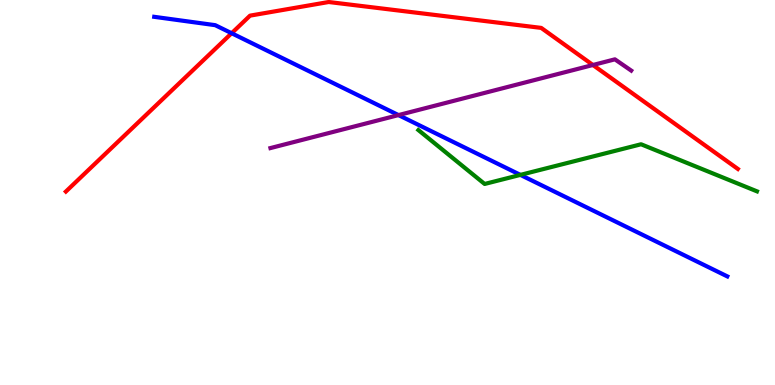[{'lines': ['blue', 'red'], 'intersections': [{'x': 2.99, 'y': 9.14}]}, {'lines': ['green', 'red'], 'intersections': []}, {'lines': ['purple', 'red'], 'intersections': [{'x': 7.65, 'y': 8.31}]}, {'lines': ['blue', 'green'], 'intersections': [{'x': 6.71, 'y': 5.46}]}, {'lines': ['blue', 'purple'], 'intersections': [{'x': 5.14, 'y': 7.01}]}, {'lines': ['green', 'purple'], 'intersections': []}]